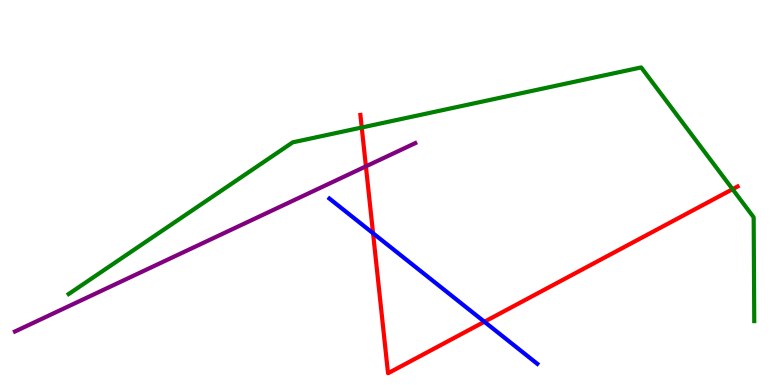[{'lines': ['blue', 'red'], 'intersections': [{'x': 4.81, 'y': 3.94}, {'x': 6.25, 'y': 1.64}]}, {'lines': ['green', 'red'], 'intersections': [{'x': 4.67, 'y': 6.69}, {'x': 9.45, 'y': 5.09}]}, {'lines': ['purple', 'red'], 'intersections': [{'x': 4.72, 'y': 5.68}]}, {'lines': ['blue', 'green'], 'intersections': []}, {'lines': ['blue', 'purple'], 'intersections': []}, {'lines': ['green', 'purple'], 'intersections': []}]